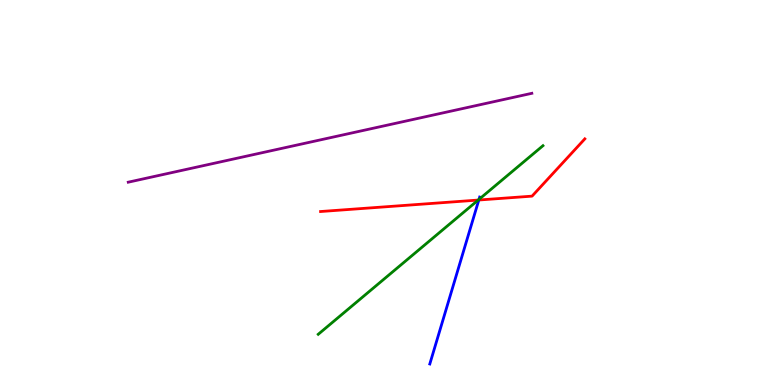[{'lines': ['blue', 'red'], 'intersections': [{'x': 6.18, 'y': 4.8}]}, {'lines': ['green', 'red'], 'intersections': [{'x': 6.17, 'y': 4.8}]}, {'lines': ['purple', 'red'], 'intersections': []}, {'lines': ['blue', 'green'], 'intersections': [{'x': 6.18, 'y': 4.82}]}, {'lines': ['blue', 'purple'], 'intersections': []}, {'lines': ['green', 'purple'], 'intersections': []}]